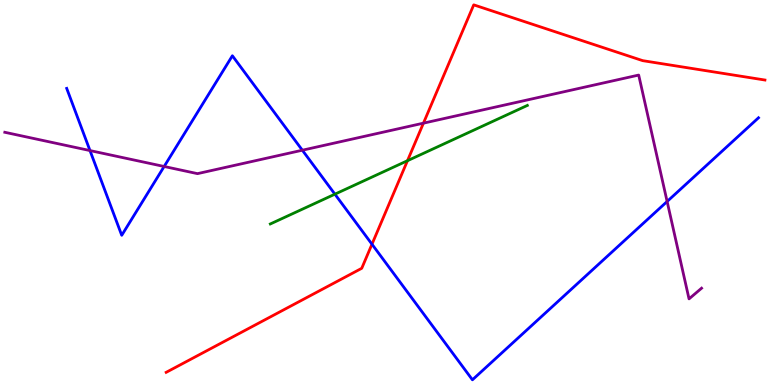[{'lines': ['blue', 'red'], 'intersections': [{'x': 4.8, 'y': 3.66}]}, {'lines': ['green', 'red'], 'intersections': [{'x': 5.26, 'y': 5.83}]}, {'lines': ['purple', 'red'], 'intersections': [{'x': 5.46, 'y': 6.8}]}, {'lines': ['blue', 'green'], 'intersections': [{'x': 4.32, 'y': 4.96}]}, {'lines': ['blue', 'purple'], 'intersections': [{'x': 1.16, 'y': 6.09}, {'x': 2.12, 'y': 5.68}, {'x': 3.9, 'y': 6.1}, {'x': 8.61, 'y': 4.77}]}, {'lines': ['green', 'purple'], 'intersections': []}]